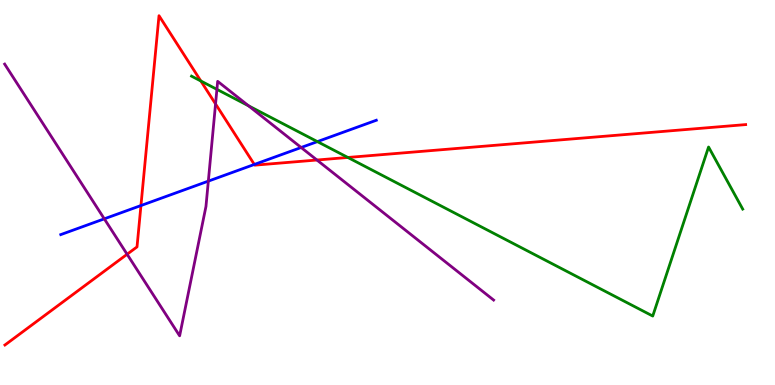[{'lines': ['blue', 'red'], 'intersections': [{'x': 1.82, 'y': 4.66}, {'x': 3.28, 'y': 5.73}]}, {'lines': ['green', 'red'], 'intersections': [{'x': 2.59, 'y': 7.9}, {'x': 4.49, 'y': 5.91}]}, {'lines': ['purple', 'red'], 'intersections': [{'x': 1.64, 'y': 3.4}, {'x': 2.78, 'y': 7.3}, {'x': 4.09, 'y': 5.84}]}, {'lines': ['blue', 'green'], 'intersections': [{'x': 4.1, 'y': 6.32}]}, {'lines': ['blue', 'purple'], 'intersections': [{'x': 1.35, 'y': 4.32}, {'x': 2.69, 'y': 5.3}, {'x': 3.89, 'y': 6.17}]}, {'lines': ['green', 'purple'], 'intersections': [{'x': 2.8, 'y': 7.68}, {'x': 3.21, 'y': 7.25}]}]